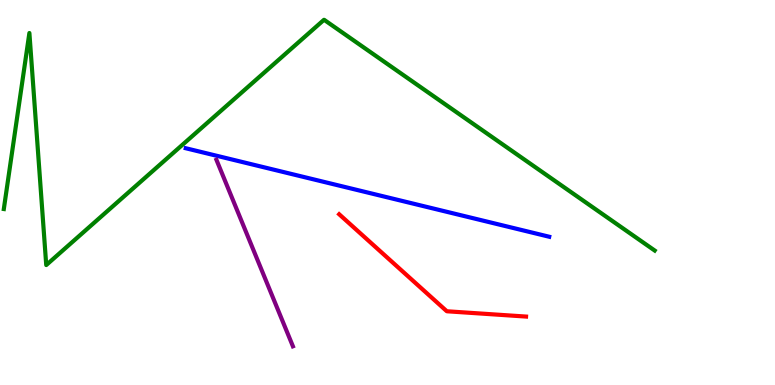[{'lines': ['blue', 'red'], 'intersections': []}, {'lines': ['green', 'red'], 'intersections': []}, {'lines': ['purple', 'red'], 'intersections': []}, {'lines': ['blue', 'green'], 'intersections': []}, {'lines': ['blue', 'purple'], 'intersections': []}, {'lines': ['green', 'purple'], 'intersections': []}]